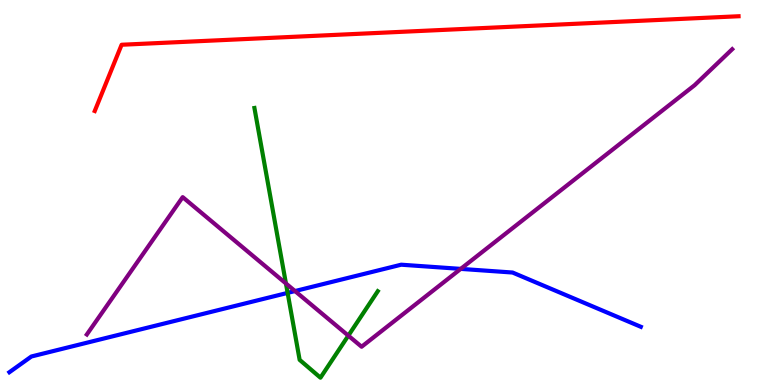[{'lines': ['blue', 'red'], 'intersections': []}, {'lines': ['green', 'red'], 'intersections': []}, {'lines': ['purple', 'red'], 'intersections': []}, {'lines': ['blue', 'green'], 'intersections': [{'x': 3.71, 'y': 2.39}]}, {'lines': ['blue', 'purple'], 'intersections': [{'x': 3.81, 'y': 2.44}, {'x': 5.94, 'y': 3.02}]}, {'lines': ['green', 'purple'], 'intersections': [{'x': 3.69, 'y': 2.64}, {'x': 4.49, 'y': 1.28}]}]